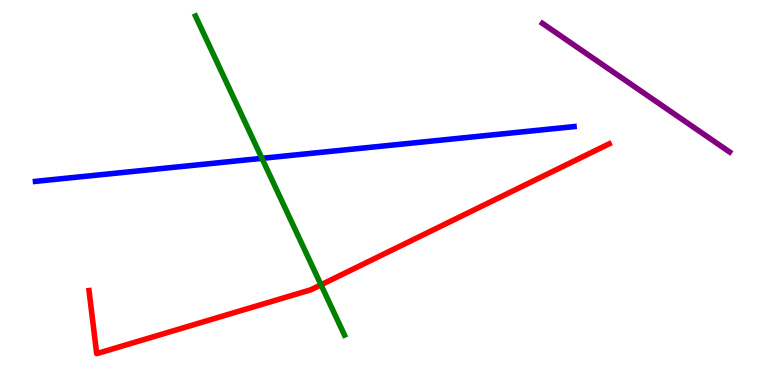[{'lines': ['blue', 'red'], 'intersections': []}, {'lines': ['green', 'red'], 'intersections': [{'x': 4.14, 'y': 2.6}]}, {'lines': ['purple', 'red'], 'intersections': []}, {'lines': ['blue', 'green'], 'intersections': [{'x': 3.38, 'y': 5.89}]}, {'lines': ['blue', 'purple'], 'intersections': []}, {'lines': ['green', 'purple'], 'intersections': []}]